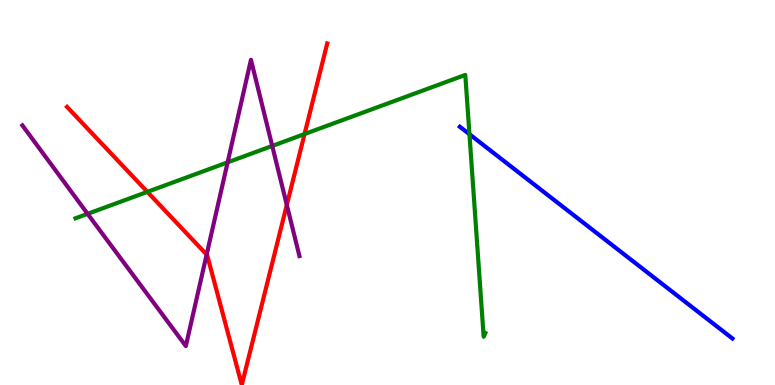[{'lines': ['blue', 'red'], 'intersections': []}, {'lines': ['green', 'red'], 'intersections': [{'x': 1.9, 'y': 5.02}, {'x': 3.93, 'y': 6.52}]}, {'lines': ['purple', 'red'], 'intersections': [{'x': 2.67, 'y': 3.39}, {'x': 3.7, 'y': 4.68}]}, {'lines': ['blue', 'green'], 'intersections': [{'x': 6.06, 'y': 6.51}]}, {'lines': ['blue', 'purple'], 'intersections': []}, {'lines': ['green', 'purple'], 'intersections': [{'x': 1.13, 'y': 4.45}, {'x': 2.94, 'y': 5.78}, {'x': 3.51, 'y': 6.21}]}]